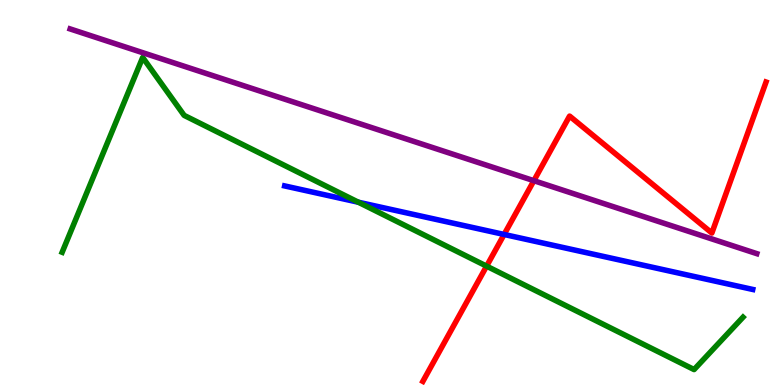[{'lines': ['blue', 'red'], 'intersections': [{'x': 6.5, 'y': 3.91}]}, {'lines': ['green', 'red'], 'intersections': [{'x': 6.28, 'y': 3.09}]}, {'lines': ['purple', 'red'], 'intersections': [{'x': 6.89, 'y': 5.31}]}, {'lines': ['blue', 'green'], 'intersections': [{'x': 4.62, 'y': 4.75}]}, {'lines': ['blue', 'purple'], 'intersections': []}, {'lines': ['green', 'purple'], 'intersections': []}]